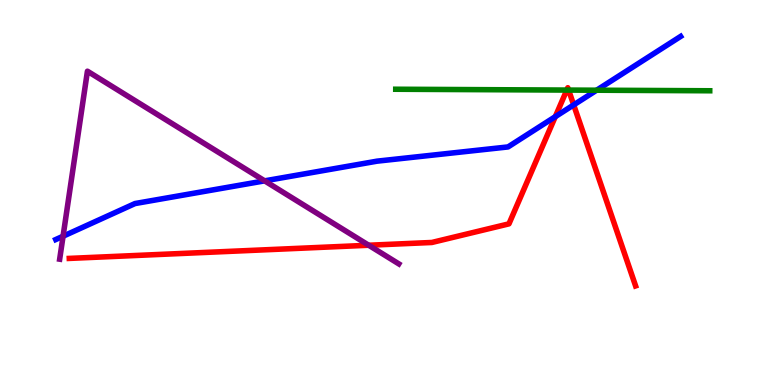[{'lines': ['blue', 'red'], 'intersections': [{'x': 7.17, 'y': 6.97}, {'x': 7.4, 'y': 7.28}]}, {'lines': ['green', 'red'], 'intersections': [{'x': 7.31, 'y': 7.66}, {'x': 7.34, 'y': 7.66}]}, {'lines': ['purple', 'red'], 'intersections': [{'x': 4.76, 'y': 3.63}]}, {'lines': ['blue', 'green'], 'intersections': [{'x': 7.7, 'y': 7.66}]}, {'lines': ['blue', 'purple'], 'intersections': [{'x': 0.814, 'y': 3.86}, {'x': 3.41, 'y': 5.3}]}, {'lines': ['green', 'purple'], 'intersections': []}]